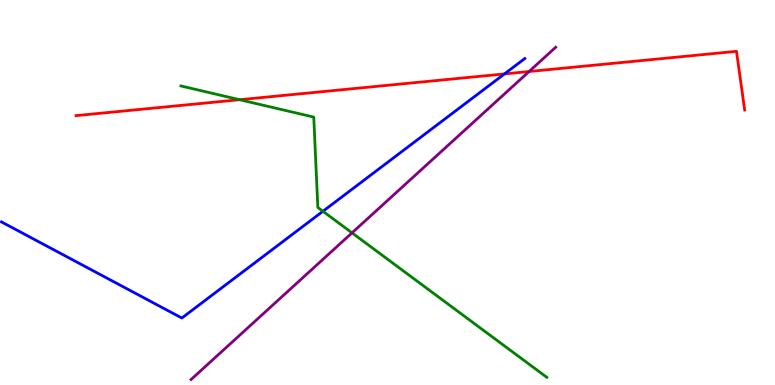[{'lines': ['blue', 'red'], 'intersections': [{'x': 6.51, 'y': 8.08}]}, {'lines': ['green', 'red'], 'intersections': [{'x': 3.09, 'y': 7.41}]}, {'lines': ['purple', 'red'], 'intersections': [{'x': 6.83, 'y': 8.14}]}, {'lines': ['blue', 'green'], 'intersections': [{'x': 4.17, 'y': 4.51}]}, {'lines': ['blue', 'purple'], 'intersections': []}, {'lines': ['green', 'purple'], 'intersections': [{'x': 4.54, 'y': 3.95}]}]